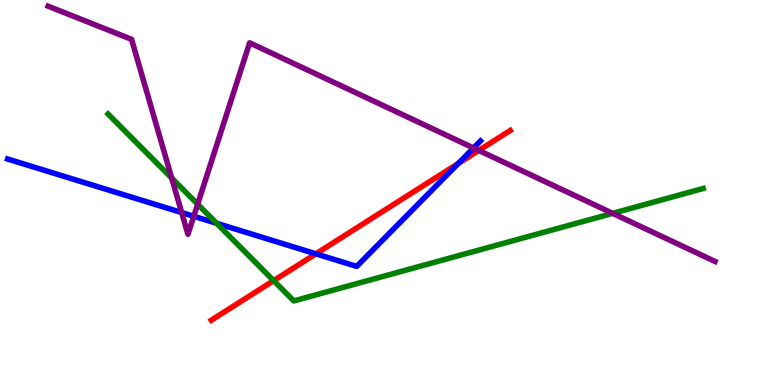[{'lines': ['blue', 'red'], 'intersections': [{'x': 4.08, 'y': 3.41}, {'x': 5.91, 'y': 5.75}]}, {'lines': ['green', 'red'], 'intersections': [{'x': 3.53, 'y': 2.71}]}, {'lines': ['purple', 'red'], 'intersections': [{'x': 6.18, 'y': 6.09}]}, {'lines': ['blue', 'green'], 'intersections': [{'x': 2.8, 'y': 4.2}]}, {'lines': ['blue', 'purple'], 'intersections': [{'x': 2.34, 'y': 4.48}, {'x': 2.5, 'y': 4.38}, {'x': 6.11, 'y': 6.16}]}, {'lines': ['green', 'purple'], 'intersections': [{'x': 2.22, 'y': 5.38}, {'x': 2.55, 'y': 4.7}, {'x': 7.91, 'y': 4.46}]}]